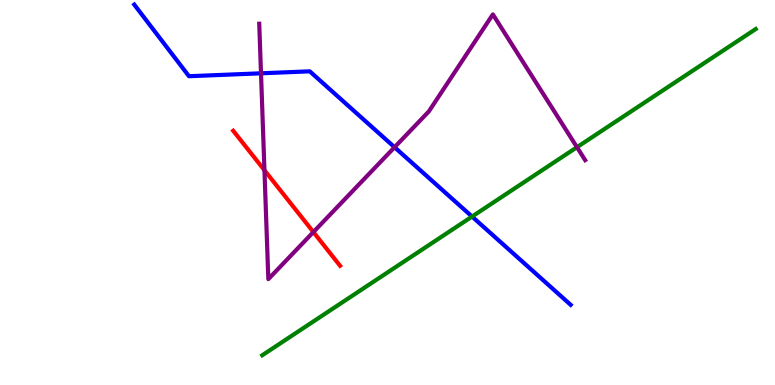[{'lines': ['blue', 'red'], 'intersections': []}, {'lines': ['green', 'red'], 'intersections': []}, {'lines': ['purple', 'red'], 'intersections': [{'x': 3.41, 'y': 5.58}, {'x': 4.04, 'y': 3.97}]}, {'lines': ['blue', 'green'], 'intersections': [{'x': 6.09, 'y': 4.37}]}, {'lines': ['blue', 'purple'], 'intersections': [{'x': 3.37, 'y': 8.1}, {'x': 5.09, 'y': 6.18}]}, {'lines': ['green', 'purple'], 'intersections': [{'x': 7.44, 'y': 6.18}]}]